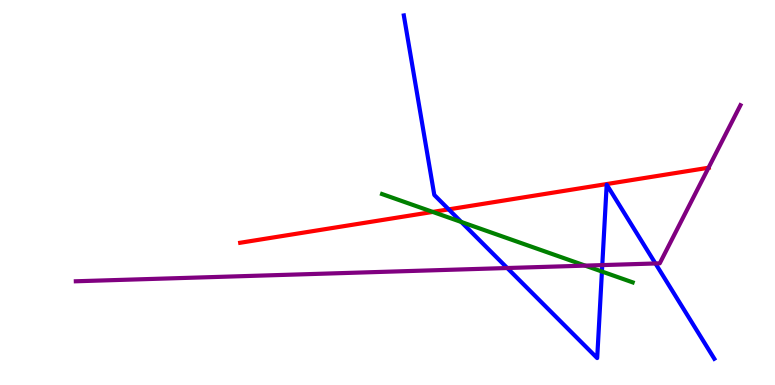[{'lines': ['blue', 'red'], 'intersections': [{'x': 5.79, 'y': 4.56}]}, {'lines': ['green', 'red'], 'intersections': [{'x': 5.58, 'y': 4.5}]}, {'lines': ['purple', 'red'], 'intersections': [{'x': 9.14, 'y': 5.64}]}, {'lines': ['blue', 'green'], 'intersections': [{'x': 5.95, 'y': 4.23}, {'x': 7.77, 'y': 2.95}]}, {'lines': ['blue', 'purple'], 'intersections': [{'x': 6.55, 'y': 3.04}, {'x': 7.77, 'y': 3.11}, {'x': 8.46, 'y': 3.16}]}, {'lines': ['green', 'purple'], 'intersections': [{'x': 7.55, 'y': 3.1}]}]